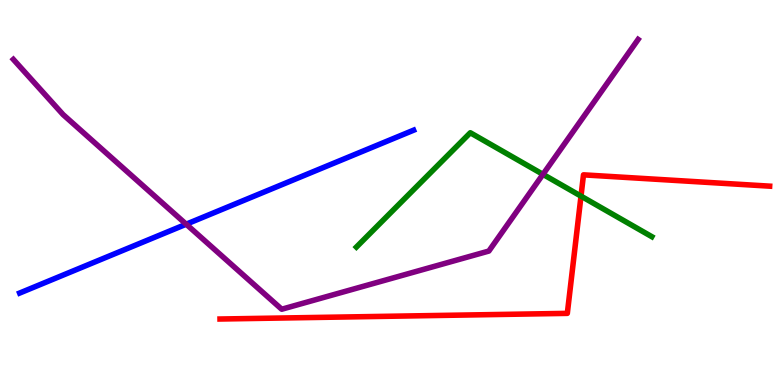[{'lines': ['blue', 'red'], 'intersections': []}, {'lines': ['green', 'red'], 'intersections': [{'x': 7.5, 'y': 4.91}]}, {'lines': ['purple', 'red'], 'intersections': []}, {'lines': ['blue', 'green'], 'intersections': []}, {'lines': ['blue', 'purple'], 'intersections': [{'x': 2.4, 'y': 4.18}]}, {'lines': ['green', 'purple'], 'intersections': [{'x': 7.01, 'y': 5.47}]}]